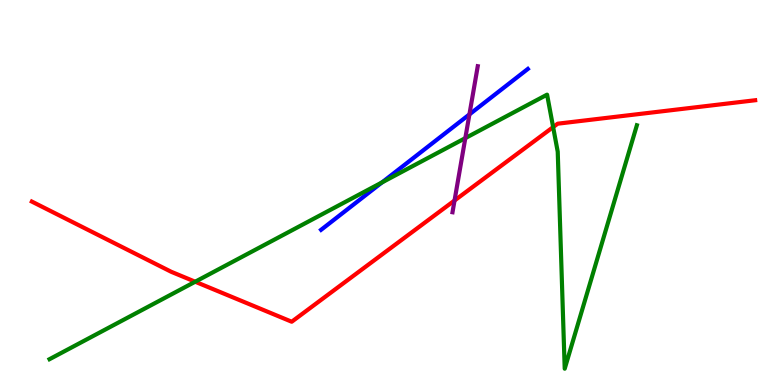[{'lines': ['blue', 'red'], 'intersections': []}, {'lines': ['green', 'red'], 'intersections': [{'x': 2.52, 'y': 2.68}, {'x': 7.14, 'y': 6.7}]}, {'lines': ['purple', 'red'], 'intersections': [{'x': 5.87, 'y': 4.79}]}, {'lines': ['blue', 'green'], 'intersections': [{'x': 4.93, 'y': 5.26}]}, {'lines': ['blue', 'purple'], 'intersections': [{'x': 6.06, 'y': 7.03}]}, {'lines': ['green', 'purple'], 'intersections': [{'x': 6.0, 'y': 6.41}]}]